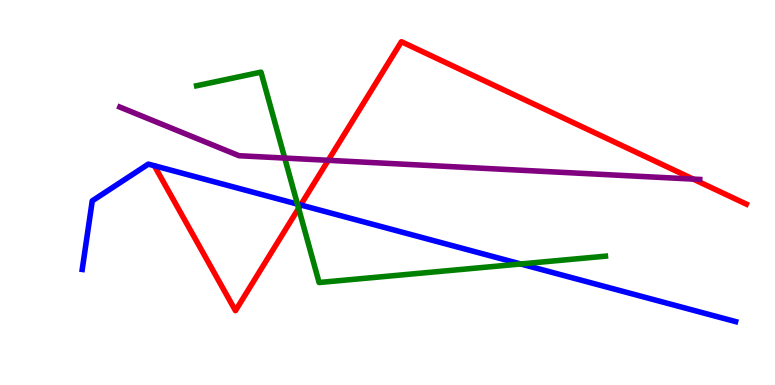[{'lines': ['blue', 'red'], 'intersections': [{'x': 3.88, 'y': 4.68}]}, {'lines': ['green', 'red'], 'intersections': [{'x': 3.85, 'y': 4.59}]}, {'lines': ['purple', 'red'], 'intersections': [{'x': 4.24, 'y': 5.84}, {'x': 8.94, 'y': 5.35}]}, {'lines': ['blue', 'green'], 'intersections': [{'x': 3.84, 'y': 4.7}, {'x': 6.72, 'y': 3.14}]}, {'lines': ['blue', 'purple'], 'intersections': []}, {'lines': ['green', 'purple'], 'intersections': [{'x': 3.67, 'y': 5.89}]}]